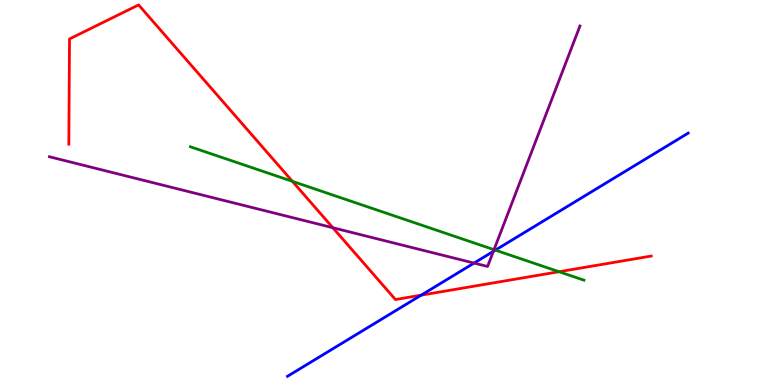[{'lines': ['blue', 'red'], 'intersections': [{'x': 5.43, 'y': 2.33}]}, {'lines': ['green', 'red'], 'intersections': [{'x': 3.77, 'y': 5.29}, {'x': 7.21, 'y': 2.94}]}, {'lines': ['purple', 'red'], 'intersections': [{'x': 4.29, 'y': 4.09}]}, {'lines': ['blue', 'green'], 'intersections': [{'x': 6.39, 'y': 3.5}]}, {'lines': ['blue', 'purple'], 'intersections': [{'x': 6.12, 'y': 3.17}, {'x': 6.37, 'y': 3.47}]}, {'lines': ['green', 'purple'], 'intersections': [{'x': 6.37, 'y': 3.51}]}]